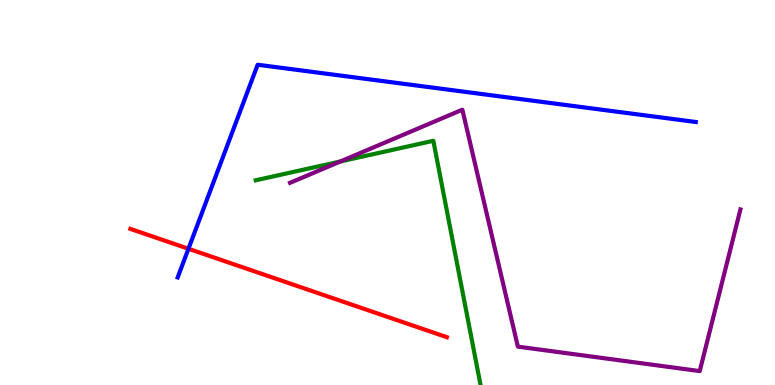[{'lines': ['blue', 'red'], 'intersections': [{'x': 2.43, 'y': 3.54}]}, {'lines': ['green', 'red'], 'intersections': []}, {'lines': ['purple', 'red'], 'intersections': []}, {'lines': ['blue', 'green'], 'intersections': []}, {'lines': ['blue', 'purple'], 'intersections': []}, {'lines': ['green', 'purple'], 'intersections': [{'x': 4.39, 'y': 5.81}]}]